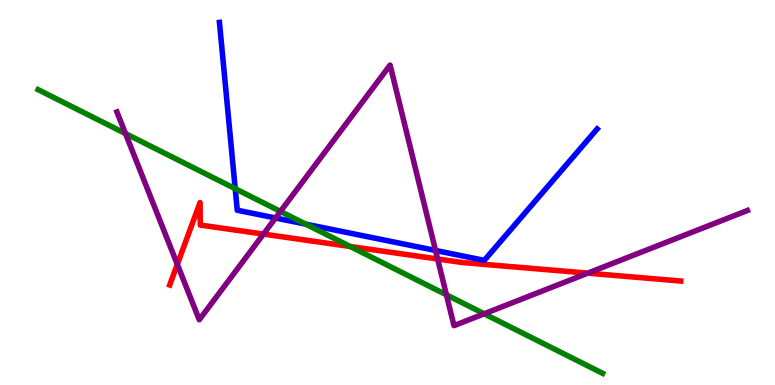[{'lines': ['blue', 'red'], 'intersections': []}, {'lines': ['green', 'red'], 'intersections': [{'x': 4.52, 'y': 3.6}]}, {'lines': ['purple', 'red'], 'intersections': [{'x': 2.29, 'y': 3.13}, {'x': 3.4, 'y': 3.92}, {'x': 5.65, 'y': 3.27}, {'x': 7.58, 'y': 2.91}]}, {'lines': ['blue', 'green'], 'intersections': [{'x': 3.04, 'y': 5.1}, {'x': 3.95, 'y': 4.18}]}, {'lines': ['blue', 'purple'], 'intersections': [{'x': 3.56, 'y': 4.34}, {'x': 5.62, 'y': 3.49}]}, {'lines': ['green', 'purple'], 'intersections': [{'x': 1.62, 'y': 6.53}, {'x': 3.62, 'y': 4.51}, {'x': 5.76, 'y': 2.34}, {'x': 6.25, 'y': 1.85}]}]